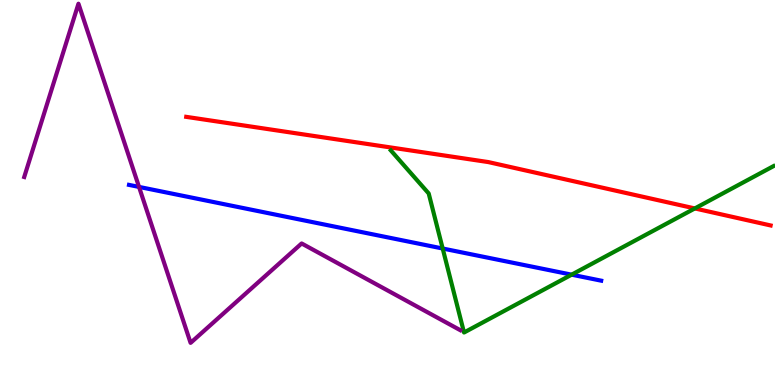[{'lines': ['blue', 'red'], 'intersections': []}, {'lines': ['green', 'red'], 'intersections': [{'x': 8.97, 'y': 4.59}]}, {'lines': ['purple', 'red'], 'intersections': []}, {'lines': ['blue', 'green'], 'intersections': [{'x': 5.71, 'y': 3.54}, {'x': 7.38, 'y': 2.87}]}, {'lines': ['blue', 'purple'], 'intersections': [{'x': 1.79, 'y': 5.14}]}, {'lines': ['green', 'purple'], 'intersections': []}]